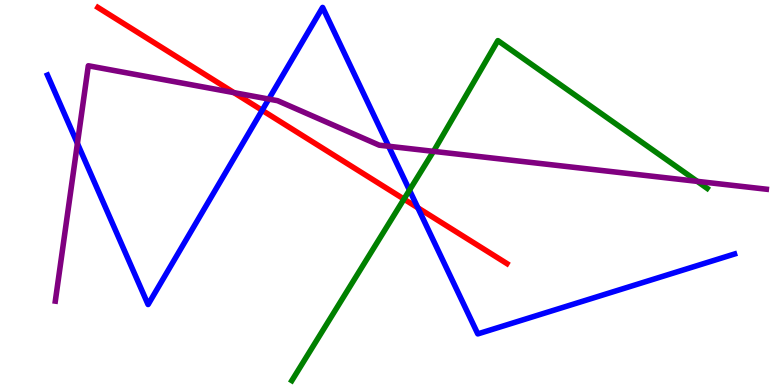[{'lines': ['blue', 'red'], 'intersections': [{'x': 3.38, 'y': 7.13}, {'x': 5.39, 'y': 4.6}]}, {'lines': ['green', 'red'], 'intersections': [{'x': 5.21, 'y': 4.83}]}, {'lines': ['purple', 'red'], 'intersections': [{'x': 3.02, 'y': 7.59}]}, {'lines': ['blue', 'green'], 'intersections': [{'x': 5.28, 'y': 5.06}]}, {'lines': ['blue', 'purple'], 'intersections': [{'x': 0.999, 'y': 6.27}, {'x': 3.47, 'y': 7.43}, {'x': 5.01, 'y': 6.2}]}, {'lines': ['green', 'purple'], 'intersections': [{'x': 5.59, 'y': 6.07}, {'x': 9.0, 'y': 5.29}]}]